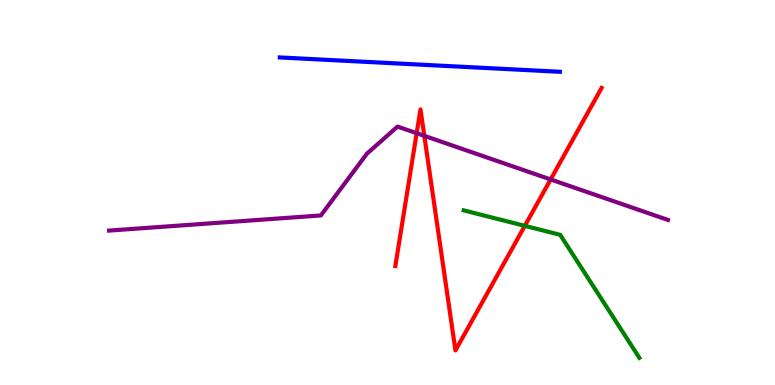[{'lines': ['blue', 'red'], 'intersections': []}, {'lines': ['green', 'red'], 'intersections': [{'x': 6.77, 'y': 4.13}]}, {'lines': ['purple', 'red'], 'intersections': [{'x': 5.38, 'y': 6.54}, {'x': 5.48, 'y': 6.47}, {'x': 7.1, 'y': 5.34}]}, {'lines': ['blue', 'green'], 'intersections': []}, {'lines': ['blue', 'purple'], 'intersections': []}, {'lines': ['green', 'purple'], 'intersections': []}]